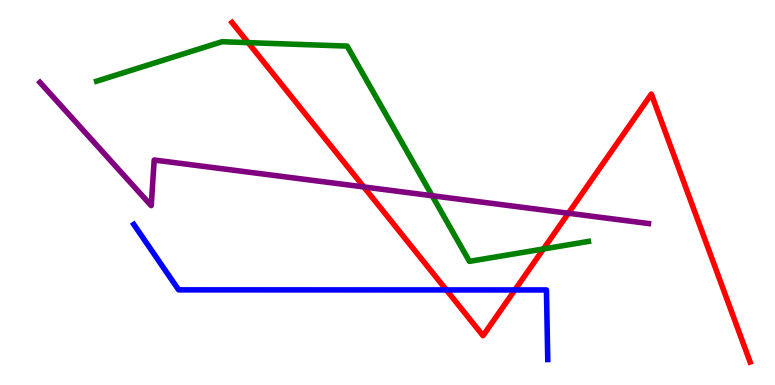[{'lines': ['blue', 'red'], 'intersections': [{'x': 5.76, 'y': 2.47}, {'x': 6.64, 'y': 2.47}]}, {'lines': ['green', 'red'], 'intersections': [{'x': 3.2, 'y': 8.89}, {'x': 7.01, 'y': 3.53}]}, {'lines': ['purple', 'red'], 'intersections': [{'x': 4.69, 'y': 5.14}, {'x': 7.33, 'y': 4.46}]}, {'lines': ['blue', 'green'], 'intersections': []}, {'lines': ['blue', 'purple'], 'intersections': []}, {'lines': ['green', 'purple'], 'intersections': [{'x': 5.58, 'y': 4.92}]}]